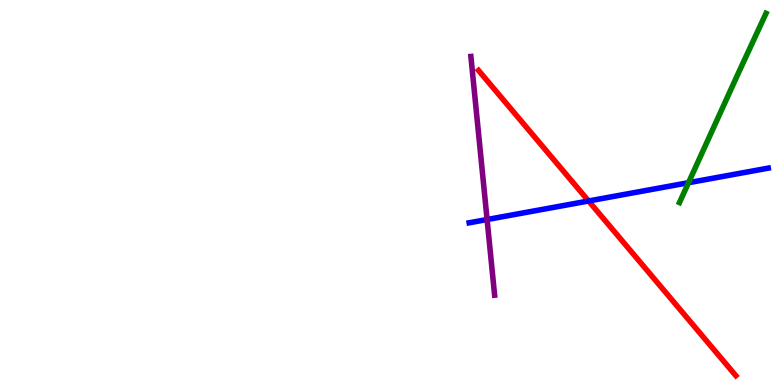[{'lines': ['blue', 'red'], 'intersections': [{'x': 7.59, 'y': 4.78}]}, {'lines': ['green', 'red'], 'intersections': []}, {'lines': ['purple', 'red'], 'intersections': []}, {'lines': ['blue', 'green'], 'intersections': [{'x': 8.88, 'y': 5.25}]}, {'lines': ['blue', 'purple'], 'intersections': [{'x': 6.29, 'y': 4.3}]}, {'lines': ['green', 'purple'], 'intersections': []}]